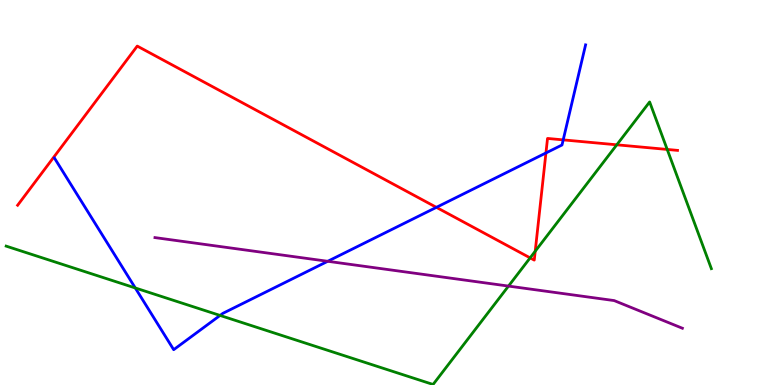[{'lines': ['blue', 'red'], 'intersections': [{'x': 5.63, 'y': 4.61}, {'x': 7.04, 'y': 6.03}, {'x': 7.27, 'y': 6.37}]}, {'lines': ['green', 'red'], 'intersections': [{'x': 6.84, 'y': 3.3}, {'x': 6.91, 'y': 3.47}, {'x': 7.96, 'y': 6.24}, {'x': 8.61, 'y': 6.12}]}, {'lines': ['purple', 'red'], 'intersections': []}, {'lines': ['blue', 'green'], 'intersections': [{'x': 1.75, 'y': 2.52}, {'x': 2.84, 'y': 1.81}]}, {'lines': ['blue', 'purple'], 'intersections': [{'x': 4.23, 'y': 3.21}]}, {'lines': ['green', 'purple'], 'intersections': [{'x': 6.56, 'y': 2.57}]}]